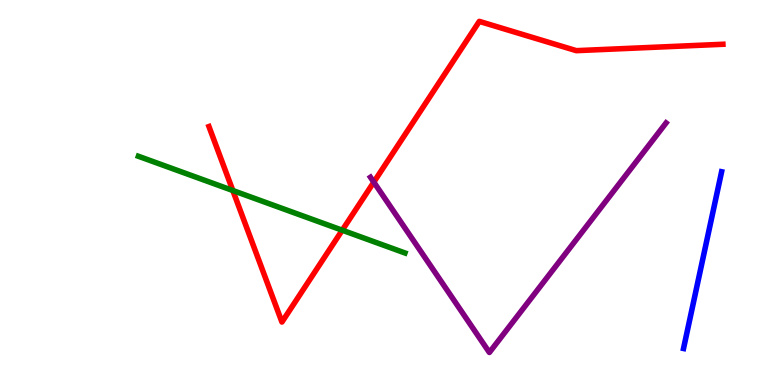[{'lines': ['blue', 'red'], 'intersections': []}, {'lines': ['green', 'red'], 'intersections': [{'x': 3.0, 'y': 5.05}, {'x': 4.42, 'y': 4.02}]}, {'lines': ['purple', 'red'], 'intersections': [{'x': 4.82, 'y': 5.27}]}, {'lines': ['blue', 'green'], 'intersections': []}, {'lines': ['blue', 'purple'], 'intersections': []}, {'lines': ['green', 'purple'], 'intersections': []}]